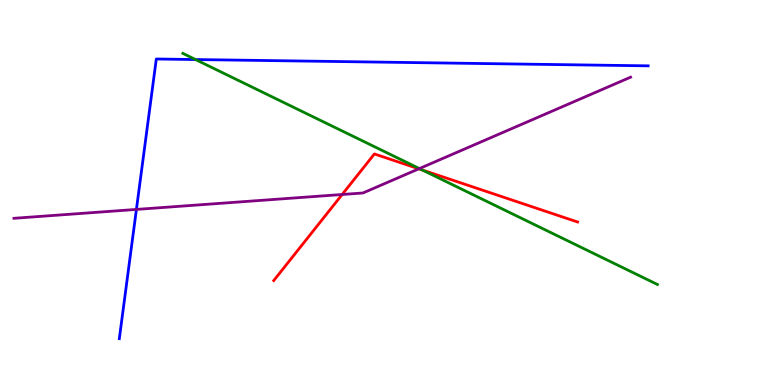[{'lines': ['blue', 'red'], 'intersections': []}, {'lines': ['green', 'red'], 'intersections': [{'x': 5.45, 'y': 5.58}]}, {'lines': ['purple', 'red'], 'intersections': [{'x': 4.42, 'y': 4.95}, {'x': 5.4, 'y': 5.61}]}, {'lines': ['blue', 'green'], 'intersections': [{'x': 2.52, 'y': 8.45}]}, {'lines': ['blue', 'purple'], 'intersections': [{'x': 1.76, 'y': 4.56}]}, {'lines': ['green', 'purple'], 'intersections': [{'x': 5.41, 'y': 5.62}]}]